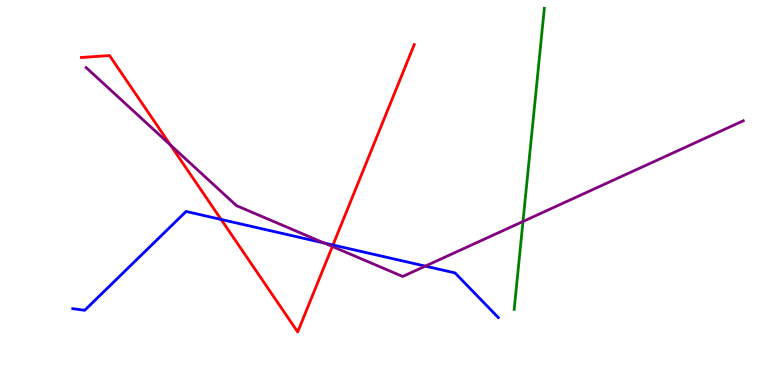[{'lines': ['blue', 'red'], 'intersections': [{'x': 2.85, 'y': 4.3}, {'x': 4.3, 'y': 3.64}]}, {'lines': ['green', 'red'], 'intersections': []}, {'lines': ['purple', 'red'], 'intersections': [{'x': 2.2, 'y': 6.23}, {'x': 4.29, 'y': 3.6}]}, {'lines': ['blue', 'green'], 'intersections': []}, {'lines': ['blue', 'purple'], 'intersections': [{'x': 4.18, 'y': 3.69}, {'x': 5.49, 'y': 3.09}]}, {'lines': ['green', 'purple'], 'intersections': [{'x': 6.75, 'y': 4.25}]}]